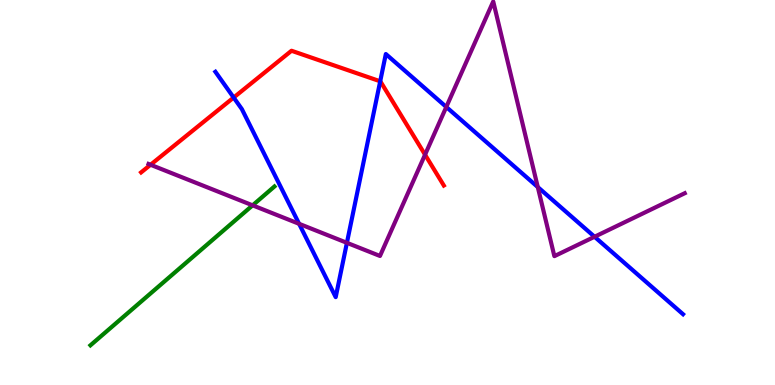[{'lines': ['blue', 'red'], 'intersections': [{'x': 3.02, 'y': 7.47}, {'x': 4.91, 'y': 7.89}]}, {'lines': ['green', 'red'], 'intersections': []}, {'lines': ['purple', 'red'], 'intersections': [{'x': 1.94, 'y': 5.72}, {'x': 5.48, 'y': 5.98}]}, {'lines': ['blue', 'green'], 'intersections': []}, {'lines': ['blue', 'purple'], 'intersections': [{'x': 3.86, 'y': 4.19}, {'x': 4.48, 'y': 3.69}, {'x': 5.76, 'y': 7.22}, {'x': 6.94, 'y': 5.14}, {'x': 7.67, 'y': 3.85}]}, {'lines': ['green', 'purple'], 'intersections': [{'x': 3.26, 'y': 4.67}]}]